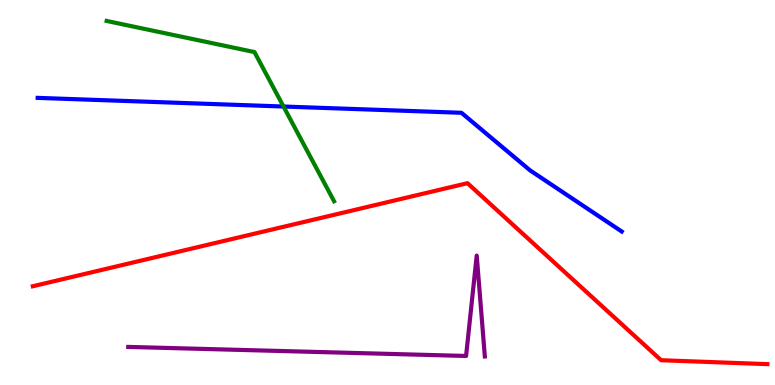[{'lines': ['blue', 'red'], 'intersections': []}, {'lines': ['green', 'red'], 'intersections': []}, {'lines': ['purple', 'red'], 'intersections': []}, {'lines': ['blue', 'green'], 'intersections': [{'x': 3.66, 'y': 7.23}]}, {'lines': ['blue', 'purple'], 'intersections': []}, {'lines': ['green', 'purple'], 'intersections': []}]